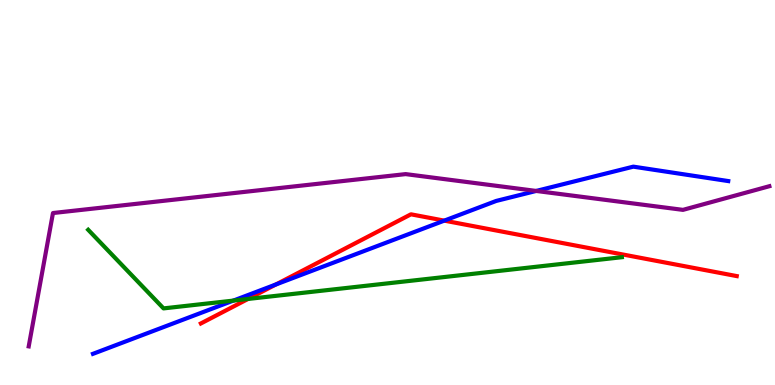[{'lines': ['blue', 'red'], 'intersections': [{'x': 3.56, 'y': 2.61}, {'x': 5.73, 'y': 4.27}]}, {'lines': ['green', 'red'], 'intersections': [{'x': 3.2, 'y': 2.23}]}, {'lines': ['purple', 'red'], 'intersections': []}, {'lines': ['blue', 'green'], 'intersections': [{'x': 3.01, 'y': 2.19}]}, {'lines': ['blue', 'purple'], 'intersections': [{'x': 6.92, 'y': 5.04}]}, {'lines': ['green', 'purple'], 'intersections': []}]